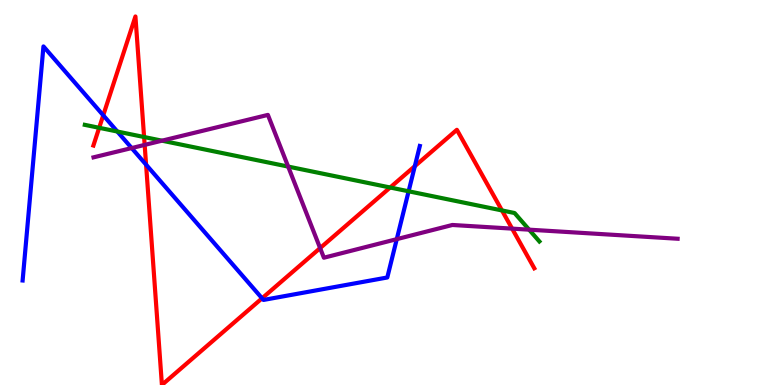[{'lines': ['blue', 'red'], 'intersections': [{'x': 1.33, 'y': 7.01}, {'x': 1.88, 'y': 5.72}, {'x': 3.38, 'y': 2.25}, {'x': 5.35, 'y': 5.68}]}, {'lines': ['green', 'red'], 'intersections': [{'x': 1.28, 'y': 6.68}, {'x': 1.86, 'y': 6.44}, {'x': 5.03, 'y': 5.13}, {'x': 6.48, 'y': 4.53}]}, {'lines': ['purple', 'red'], 'intersections': [{'x': 1.87, 'y': 6.24}, {'x': 4.13, 'y': 3.56}, {'x': 6.61, 'y': 4.06}]}, {'lines': ['blue', 'green'], 'intersections': [{'x': 1.51, 'y': 6.58}, {'x': 5.27, 'y': 5.03}]}, {'lines': ['blue', 'purple'], 'intersections': [{'x': 1.7, 'y': 6.15}, {'x': 5.12, 'y': 3.79}]}, {'lines': ['green', 'purple'], 'intersections': [{'x': 2.09, 'y': 6.35}, {'x': 3.72, 'y': 5.67}, {'x': 6.83, 'y': 4.03}]}]